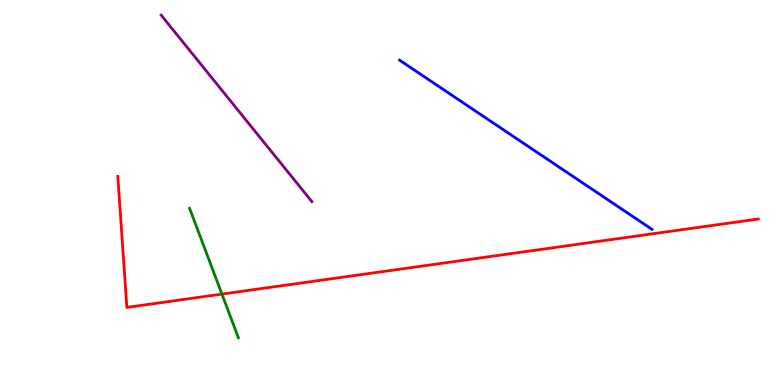[{'lines': ['blue', 'red'], 'intersections': []}, {'lines': ['green', 'red'], 'intersections': [{'x': 2.86, 'y': 2.36}]}, {'lines': ['purple', 'red'], 'intersections': []}, {'lines': ['blue', 'green'], 'intersections': []}, {'lines': ['blue', 'purple'], 'intersections': []}, {'lines': ['green', 'purple'], 'intersections': []}]